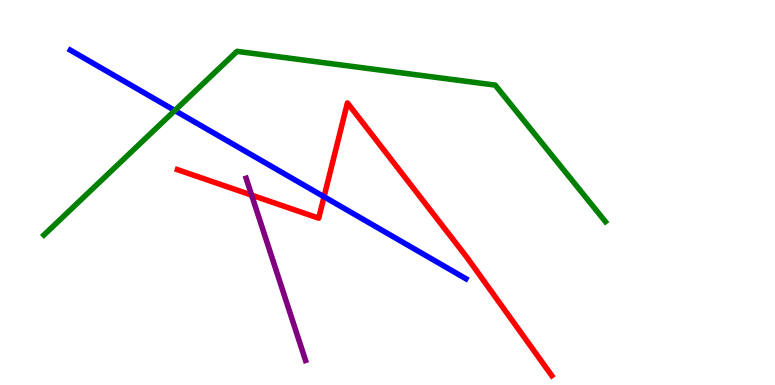[{'lines': ['blue', 'red'], 'intersections': [{'x': 4.18, 'y': 4.89}]}, {'lines': ['green', 'red'], 'intersections': []}, {'lines': ['purple', 'red'], 'intersections': [{'x': 3.25, 'y': 4.93}]}, {'lines': ['blue', 'green'], 'intersections': [{'x': 2.26, 'y': 7.13}]}, {'lines': ['blue', 'purple'], 'intersections': []}, {'lines': ['green', 'purple'], 'intersections': []}]